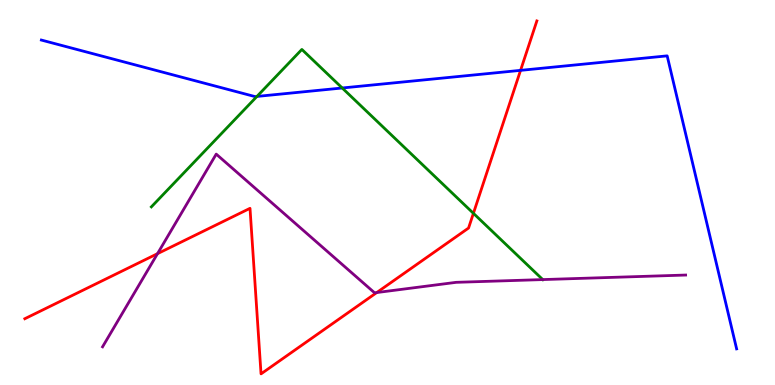[{'lines': ['blue', 'red'], 'intersections': [{'x': 6.72, 'y': 8.17}]}, {'lines': ['green', 'red'], 'intersections': [{'x': 6.11, 'y': 4.46}]}, {'lines': ['purple', 'red'], 'intersections': [{'x': 2.03, 'y': 3.41}, {'x': 4.86, 'y': 2.4}]}, {'lines': ['blue', 'green'], 'intersections': [{'x': 3.32, 'y': 7.5}, {'x': 4.42, 'y': 7.71}]}, {'lines': ['blue', 'purple'], 'intersections': []}, {'lines': ['green', 'purple'], 'intersections': [{'x': 7.0, 'y': 2.74}]}]